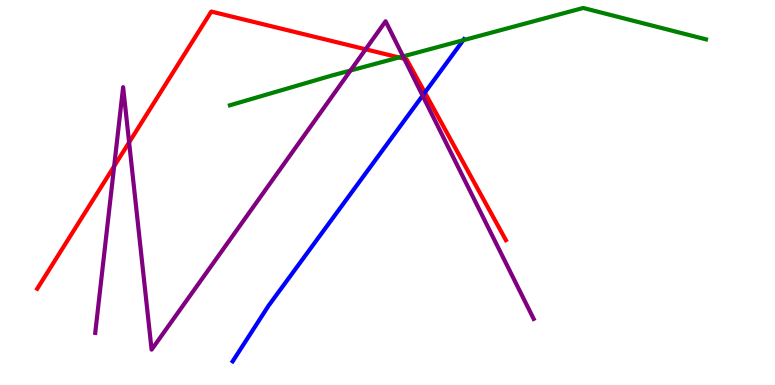[{'lines': ['blue', 'red'], 'intersections': [{'x': 5.48, 'y': 7.6}]}, {'lines': ['green', 'red'], 'intersections': [{'x': 5.15, 'y': 8.51}]}, {'lines': ['purple', 'red'], 'intersections': [{'x': 1.47, 'y': 5.68}, {'x': 1.67, 'y': 6.3}, {'x': 4.72, 'y': 8.72}, {'x': 5.22, 'y': 8.47}]}, {'lines': ['blue', 'green'], 'intersections': [{'x': 5.98, 'y': 8.96}]}, {'lines': ['blue', 'purple'], 'intersections': [{'x': 5.45, 'y': 7.52}]}, {'lines': ['green', 'purple'], 'intersections': [{'x': 4.52, 'y': 8.17}, {'x': 5.2, 'y': 8.54}]}]